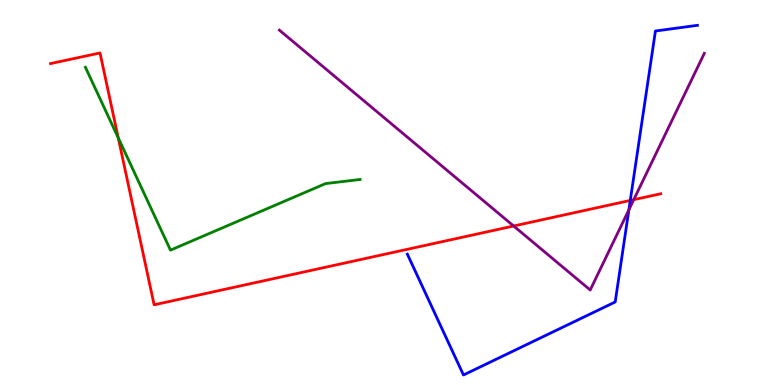[{'lines': ['blue', 'red'], 'intersections': [{'x': 8.13, 'y': 4.79}]}, {'lines': ['green', 'red'], 'intersections': [{'x': 1.53, 'y': 6.42}]}, {'lines': ['purple', 'red'], 'intersections': [{'x': 6.63, 'y': 4.13}, {'x': 8.18, 'y': 4.81}]}, {'lines': ['blue', 'green'], 'intersections': []}, {'lines': ['blue', 'purple'], 'intersections': [{'x': 8.11, 'y': 4.55}]}, {'lines': ['green', 'purple'], 'intersections': []}]